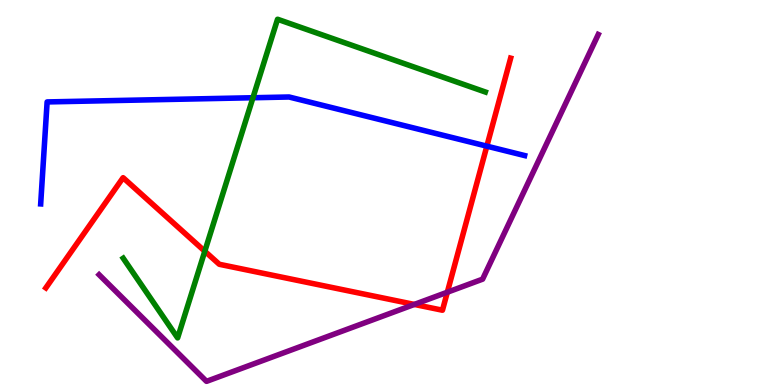[{'lines': ['blue', 'red'], 'intersections': [{'x': 6.28, 'y': 6.2}]}, {'lines': ['green', 'red'], 'intersections': [{'x': 2.64, 'y': 3.47}]}, {'lines': ['purple', 'red'], 'intersections': [{'x': 5.35, 'y': 2.09}, {'x': 5.77, 'y': 2.41}]}, {'lines': ['blue', 'green'], 'intersections': [{'x': 3.26, 'y': 7.46}]}, {'lines': ['blue', 'purple'], 'intersections': []}, {'lines': ['green', 'purple'], 'intersections': []}]